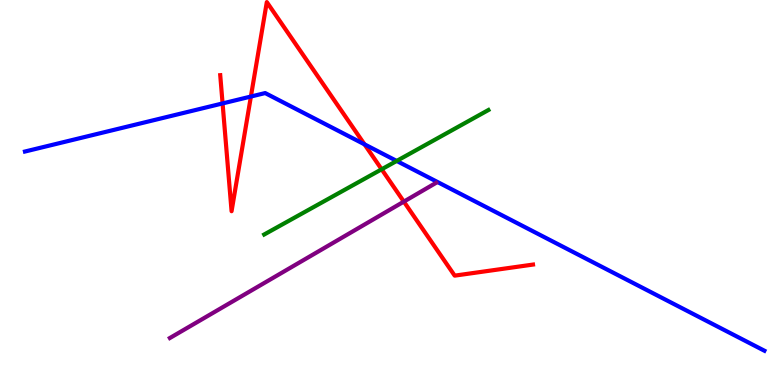[{'lines': ['blue', 'red'], 'intersections': [{'x': 2.87, 'y': 7.31}, {'x': 3.24, 'y': 7.49}, {'x': 4.7, 'y': 6.25}]}, {'lines': ['green', 'red'], 'intersections': [{'x': 4.92, 'y': 5.6}]}, {'lines': ['purple', 'red'], 'intersections': [{'x': 5.21, 'y': 4.76}]}, {'lines': ['blue', 'green'], 'intersections': [{'x': 5.12, 'y': 5.82}]}, {'lines': ['blue', 'purple'], 'intersections': []}, {'lines': ['green', 'purple'], 'intersections': []}]